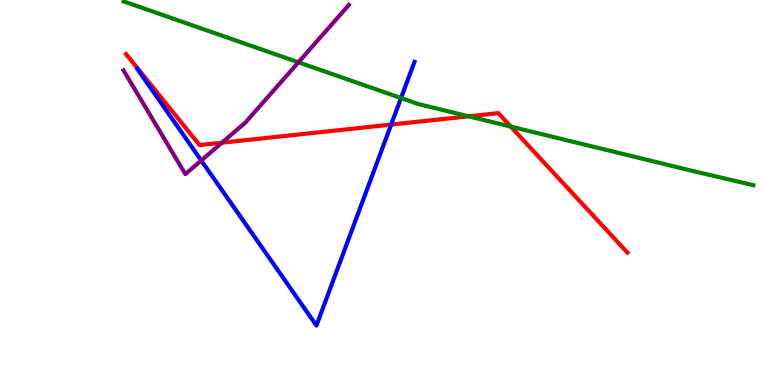[{'lines': ['blue', 'red'], 'intersections': [{'x': 5.05, 'y': 6.76}]}, {'lines': ['green', 'red'], 'intersections': [{'x': 6.05, 'y': 6.98}, {'x': 6.59, 'y': 6.71}]}, {'lines': ['purple', 'red'], 'intersections': [{'x': 2.86, 'y': 6.29}]}, {'lines': ['blue', 'green'], 'intersections': [{'x': 5.17, 'y': 7.45}]}, {'lines': ['blue', 'purple'], 'intersections': [{'x': 2.6, 'y': 5.83}]}, {'lines': ['green', 'purple'], 'intersections': [{'x': 3.85, 'y': 8.38}]}]